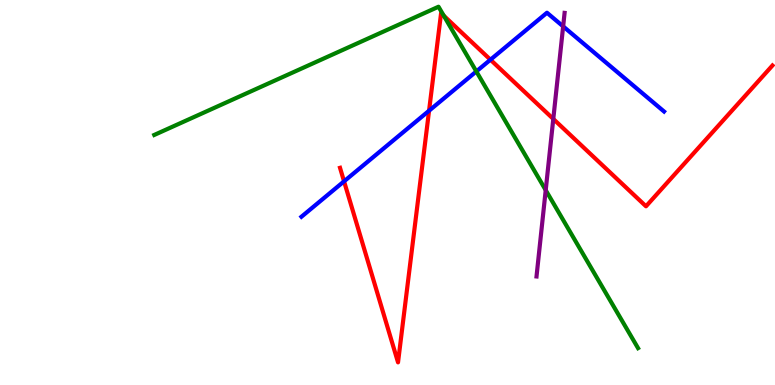[{'lines': ['blue', 'red'], 'intersections': [{'x': 4.44, 'y': 5.29}, {'x': 5.54, 'y': 7.12}, {'x': 6.33, 'y': 8.45}]}, {'lines': ['green', 'red'], 'intersections': [{'x': 5.73, 'y': 9.59}]}, {'lines': ['purple', 'red'], 'intersections': [{'x': 7.14, 'y': 6.91}]}, {'lines': ['blue', 'green'], 'intersections': [{'x': 6.15, 'y': 8.14}]}, {'lines': ['blue', 'purple'], 'intersections': [{'x': 7.27, 'y': 9.31}]}, {'lines': ['green', 'purple'], 'intersections': [{'x': 7.04, 'y': 5.06}]}]